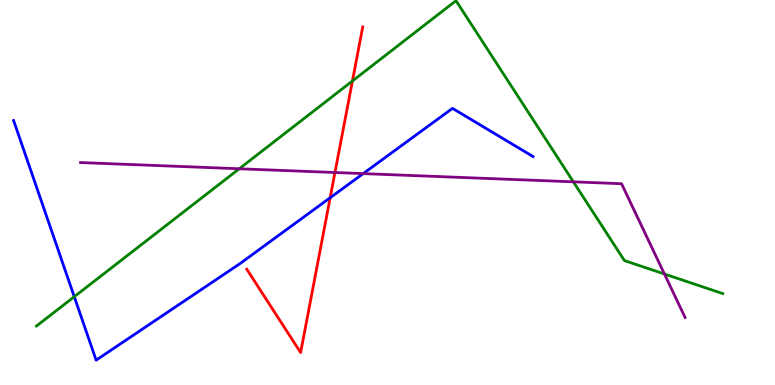[{'lines': ['blue', 'red'], 'intersections': [{'x': 4.26, 'y': 4.86}]}, {'lines': ['green', 'red'], 'intersections': [{'x': 4.55, 'y': 7.9}]}, {'lines': ['purple', 'red'], 'intersections': [{'x': 4.32, 'y': 5.52}]}, {'lines': ['blue', 'green'], 'intersections': [{'x': 0.958, 'y': 2.29}]}, {'lines': ['blue', 'purple'], 'intersections': [{'x': 4.69, 'y': 5.49}]}, {'lines': ['green', 'purple'], 'intersections': [{'x': 3.09, 'y': 5.62}, {'x': 7.4, 'y': 5.28}, {'x': 8.57, 'y': 2.88}]}]